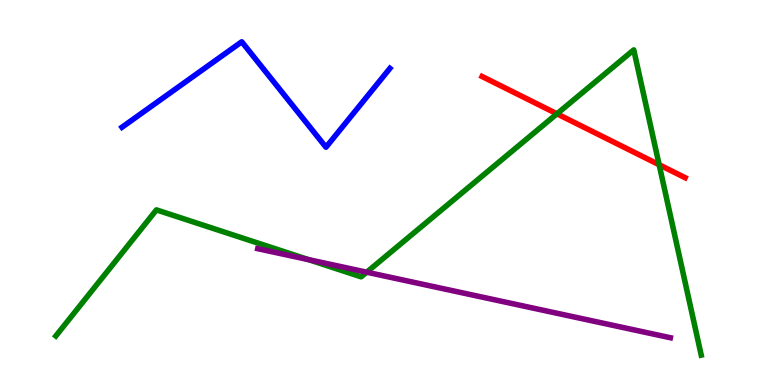[{'lines': ['blue', 'red'], 'intersections': []}, {'lines': ['green', 'red'], 'intersections': [{'x': 7.19, 'y': 7.04}, {'x': 8.51, 'y': 5.72}]}, {'lines': ['purple', 'red'], 'intersections': []}, {'lines': ['blue', 'green'], 'intersections': []}, {'lines': ['blue', 'purple'], 'intersections': []}, {'lines': ['green', 'purple'], 'intersections': [{'x': 3.98, 'y': 3.26}, {'x': 4.73, 'y': 2.93}]}]